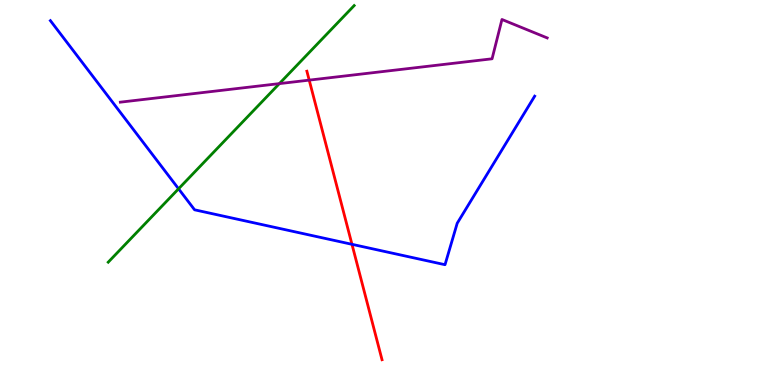[{'lines': ['blue', 'red'], 'intersections': [{'x': 4.54, 'y': 3.65}]}, {'lines': ['green', 'red'], 'intersections': []}, {'lines': ['purple', 'red'], 'intersections': [{'x': 3.99, 'y': 7.92}]}, {'lines': ['blue', 'green'], 'intersections': [{'x': 2.3, 'y': 5.1}]}, {'lines': ['blue', 'purple'], 'intersections': []}, {'lines': ['green', 'purple'], 'intersections': [{'x': 3.6, 'y': 7.83}]}]